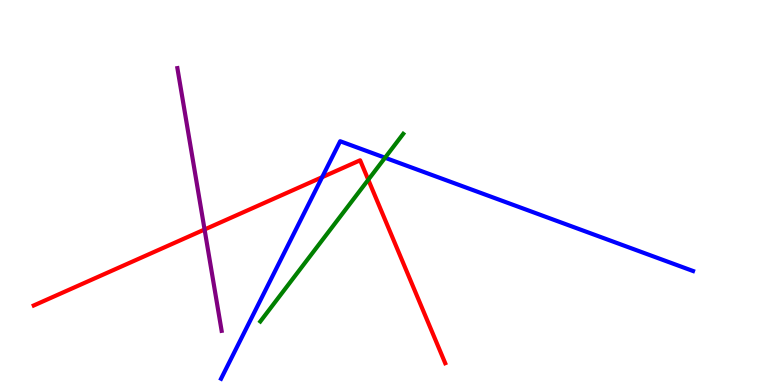[{'lines': ['blue', 'red'], 'intersections': [{'x': 4.16, 'y': 5.4}]}, {'lines': ['green', 'red'], 'intersections': [{'x': 4.75, 'y': 5.33}]}, {'lines': ['purple', 'red'], 'intersections': [{'x': 2.64, 'y': 4.04}]}, {'lines': ['blue', 'green'], 'intersections': [{'x': 4.97, 'y': 5.9}]}, {'lines': ['blue', 'purple'], 'intersections': []}, {'lines': ['green', 'purple'], 'intersections': []}]